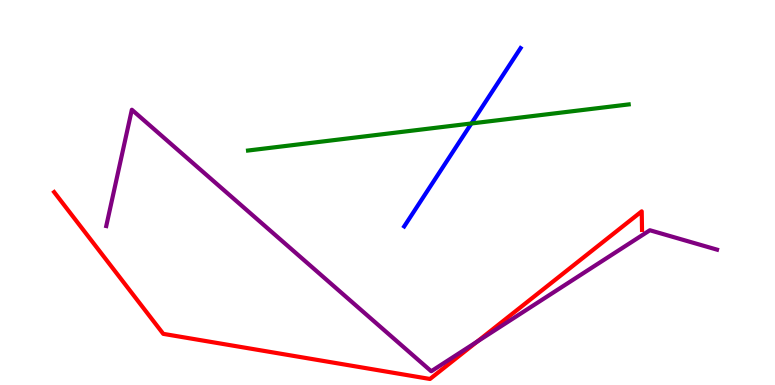[{'lines': ['blue', 'red'], 'intersections': []}, {'lines': ['green', 'red'], 'intersections': []}, {'lines': ['purple', 'red'], 'intersections': [{'x': 6.16, 'y': 1.13}]}, {'lines': ['blue', 'green'], 'intersections': [{'x': 6.08, 'y': 6.79}]}, {'lines': ['blue', 'purple'], 'intersections': []}, {'lines': ['green', 'purple'], 'intersections': []}]